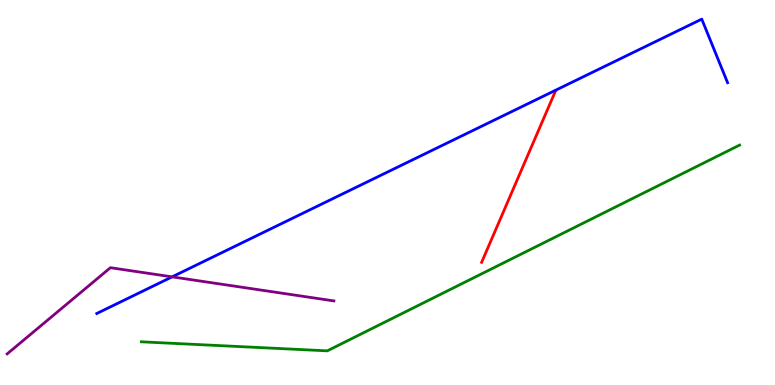[{'lines': ['blue', 'red'], 'intersections': []}, {'lines': ['green', 'red'], 'intersections': []}, {'lines': ['purple', 'red'], 'intersections': []}, {'lines': ['blue', 'green'], 'intersections': []}, {'lines': ['blue', 'purple'], 'intersections': [{'x': 2.22, 'y': 2.81}]}, {'lines': ['green', 'purple'], 'intersections': []}]